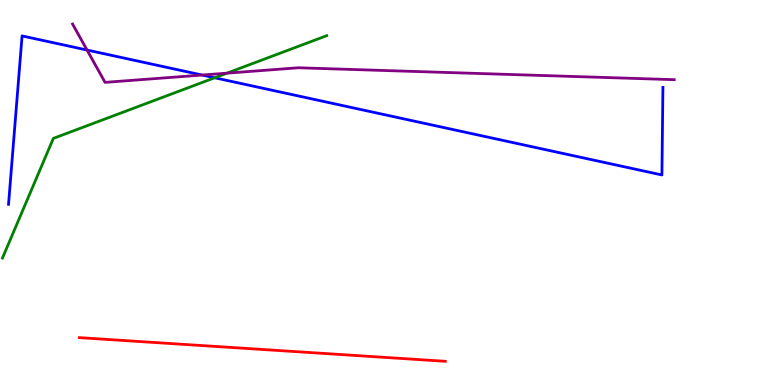[{'lines': ['blue', 'red'], 'intersections': []}, {'lines': ['green', 'red'], 'intersections': []}, {'lines': ['purple', 'red'], 'intersections': []}, {'lines': ['blue', 'green'], 'intersections': [{'x': 2.77, 'y': 7.98}]}, {'lines': ['blue', 'purple'], 'intersections': [{'x': 1.12, 'y': 8.7}, {'x': 2.61, 'y': 8.05}]}, {'lines': ['green', 'purple'], 'intersections': [{'x': 2.93, 'y': 8.1}]}]